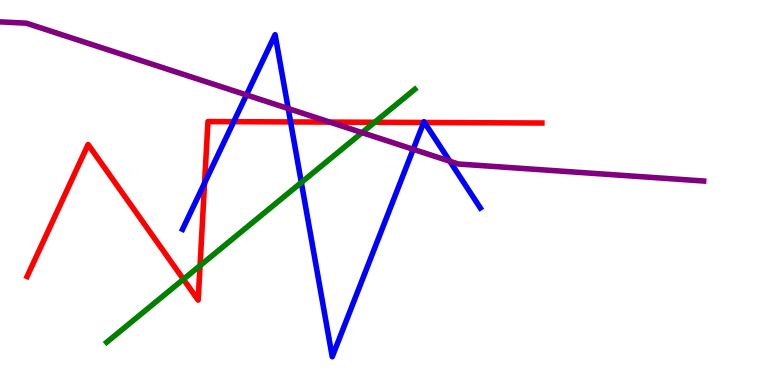[{'lines': ['blue', 'red'], 'intersections': [{'x': 2.64, 'y': 5.25}, {'x': 3.02, 'y': 6.84}, {'x': 3.75, 'y': 6.83}, {'x': 5.47, 'y': 6.82}, {'x': 5.48, 'y': 6.82}]}, {'lines': ['green', 'red'], 'intersections': [{'x': 2.37, 'y': 2.75}, {'x': 2.58, 'y': 3.1}, {'x': 4.83, 'y': 6.82}]}, {'lines': ['purple', 'red'], 'intersections': [{'x': 4.26, 'y': 6.83}]}, {'lines': ['blue', 'green'], 'intersections': [{'x': 3.89, 'y': 5.26}]}, {'lines': ['blue', 'purple'], 'intersections': [{'x': 3.18, 'y': 7.53}, {'x': 3.72, 'y': 7.18}, {'x': 5.33, 'y': 6.12}, {'x': 5.8, 'y': 5.81}]}, {'lines': ['green', 'purple'], 'intersections': [{'x': 4.67, 'y': 6.56}]}]